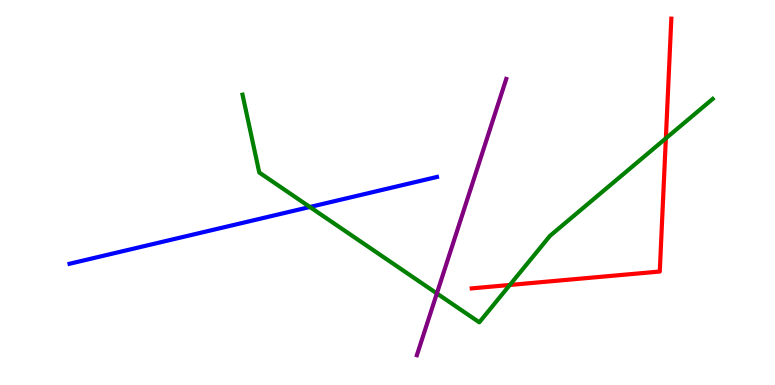[{'lines': ['blue', 'red'], 'intersections': []}, {'lines': ['green', 'red'], 'intersections': [{'x': 6.58, 'y': 2.6}, {'x': 8.59, 'y': 6.41}]}, {'lines': ['purple', 'red'], 'intersections': []}, {'lines': ['blue', 'green'], 'intersections': [{'x': 4.0, 'y': 4.62}]}, {'lines': ['blue', 'purple'], 'intersections': []}, {'lines': ['green', 'purple'], 'intersections': [{'x': 5.64, 'y': 2.38}]}]